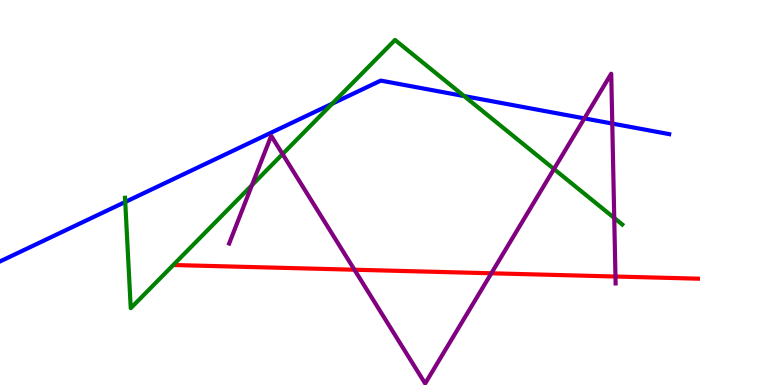[{'lines': ['blue', 'red'], 'intersections': []}, {'lines': ['green', 'red'], 'intersections': []}, {'lines': ['purple', 'red'], 'intersections': [{'x': 4.57, 'y': 2.99}, {'x': 6.34, 'y': 2.9}, {'x': 7.94, 'y': 2.82}]}, {'lines': ['blue', 'green'], 'intersections': [{'x': 1.62, 'y': 4.75}, {'x': 4.29, 'y': 7.31}, {'x': 5.99, 'y': 7.5}]}, {'lines': ['blue', 'purple'], 'intersections': [{'x': 7.54, 'y': 6.92}, {'x': 7.9, 'y': 6.79}]}, {'lines': ['green', 'purple'], 'intersections': [{'x': 3.25, 'y': 5.19}, {'x': 3.65, 'y': 6.0}, {'x': 7.15, 'y': 5.61}, {'x': 7.93, 'y': 4.34}]}]